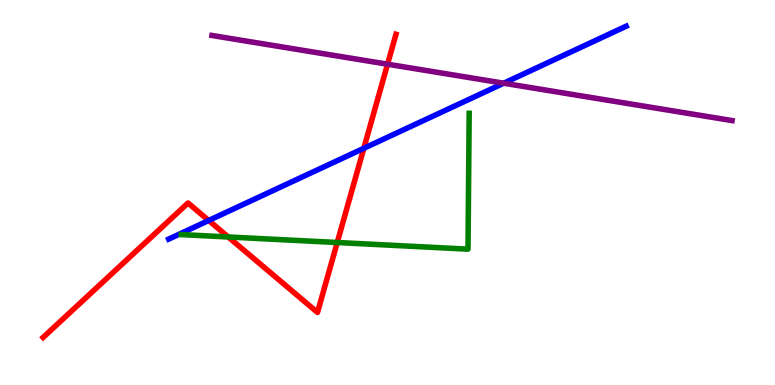[{'lines': ['blue', 'red'], 'intersections': [{'x': 2.69, 'y': 4.27}, {'x': 4.69, 'y': 6.15}]}, {'lines': ['green', 'red'], 'intersections': [{'x': 2.94, 'y': 3.84}, {'x': 4.35, 'y': 3.7}]}, {'lines': ['purple', 'red'], 'intersections': [{'x': 5.0, 'y': 8.33}]}, {'lines': ['blue', 'green'], 'intersections': []}, {'lines': ['blue', 'purple'], 'intersections': [{'x': 6.5, 'y': 7.84}]}, {'lines': ['green', 'purple'], 'intersections': []}]